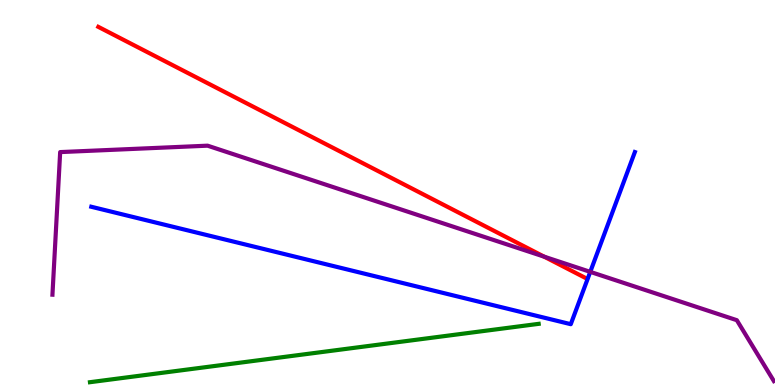[{'lines': ['blue', 'red'], 'intersections': []}, {'lines': ['green', 'red'], 'intersections': []}, {'lines': ['purple', 'red'], 'intersections': [{'x': 7.02, 'y': 3.33}]}, {'lines': ['blue', 'green'], 'intersections': []}, {'lines': ['blue', 'purple'], 'intersections': [{'x': 7.62, 'y': 2.94}]}, {'lines': ['green', 'purple'], 'intersections': []}]